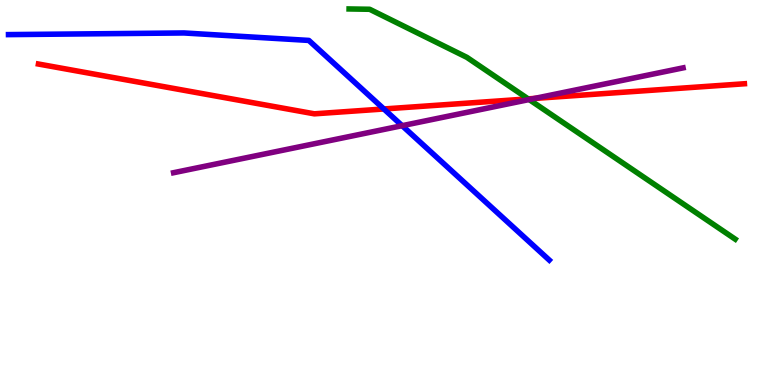[{'lines': ['blue', 'red'], 'intersections': [{'x': 4.95, 'y': 7.17}]}, {'lines': ['green', 'red'], 'intersections': [{'x': 6.82, 'y': 7.43}]}, {'lines': ['purple', 'red'], 'intersections': [{'x': 6.9, 'y': 7.44}]}, {'lines': ['blue', 'green'], 'intersections': []}, {'lines': ['blue', 'purple'], 'intersections': [{'x': 5.19, 'y': 6.74}]}, {'lines': ['green', 'purple'], 'intersections': [{'x': 6.83, 'y': 7.41}]}]